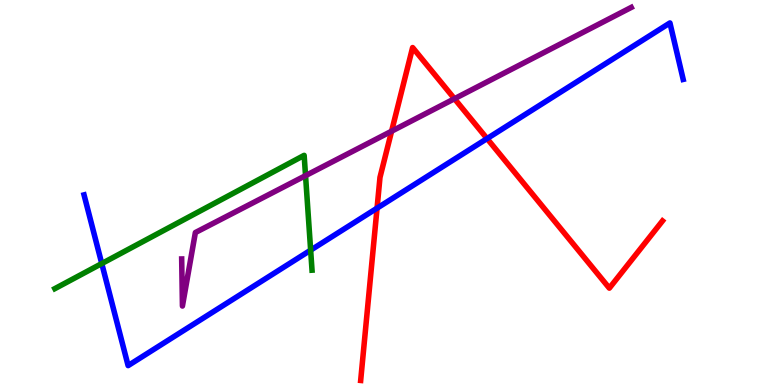[{'lines': ['blue', 'red'], 'intersections': [{'x': 4.87, 'y': 4.59}, {'x': 6.28, 'y': 6.4}]}, {'lines': ['green', 'red'], 'intersections': []}, {'lines': ['purple', 'red'], 'intersections': [{'x': 5.05, 'y': 6.59}, {'x': 5.86, 'y': 7.44}]}, {'lines': ['blue', 'green'], 'intersections': [{'x': 1.31, 'y': 3.15}, {'x': 4.01, 'y': 3.5}]}, {'lines': ['blue', 'purple'], 'intersections': []}, {'lines': ['green', 'purple'], 'intersections': [{'x': 3.94, 'y': 5.44}]}]